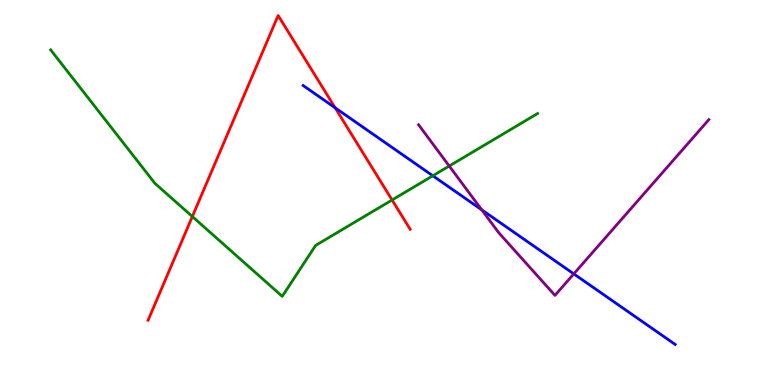[{'lines': ['blue', 'red'], 'intersections': [{'x': 4.32, 'y': 7.2}]}, {'lines': ['green', 'red'], 'intersections': [{'x': 2.48, 'y': 4.38}, {'x': 5.06, 'y': 4.81}]}, {'lines': ['purple', 'red'], 'intersections': []}, {'lines': ['blue', 'green'], 'intersections': [{'x': 5.58, 'y': 5.43}]}, {'lines': ['blue', 'purple'], 'intersections': [{'x': 6.22, 'y': 4.55}, {'x': 7.4, 'y': 2.89}]}, {'lines': ['green', 'purple'], 'intersections': [{'x': 5.8, 'y': 5.69}]}]